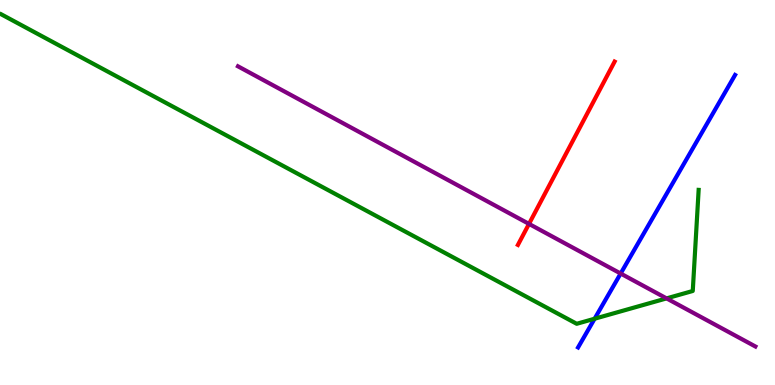[{'lines': ['blue', 'red'], 'intersections': []}, {'lines': ['green', 'red'], 'intersections': []}, {'lines': ['purple', 'red'], 'intersections': [{'x': 6.83, 'y': 4.18}]}, {'lines': ['blue', 'green'], 'intersections': [{'x': 7.67, 'y': 1.72}]}, {'lines': ['blue', 'purple'], 'intersections': [{'x': 8.01, 'y': 2.9}]}, {'lines': ['green', 'purple'], 'intersections': [{'x': 8.6, 'y': 2.25}]}]